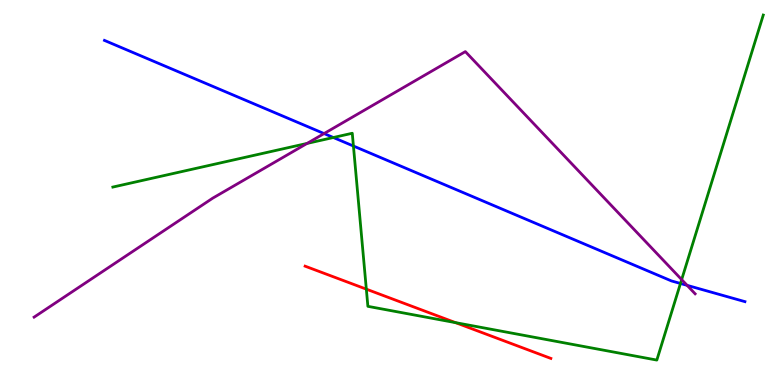[{'lines': ['blue', 'red'], 'intersections': []}, {'lines': ['green', 'red'], 'intersections': [{'x': 4.73, 'y': 2.49}, {'x': 5.88, 'y': 1.62}]}, {'lines': ['purple', 'red'], 'intersections': []}, {'lines': ['blue', 'green'], 'intersections': [{'x': 4.3, 'y': 6.43}, {'x': 4.56, 'y': 6.21}, {'x': 8.78, 'y': 2.64}]}, {'lines': ['blue', 'purple'], 'intersections': [{'x': 4.18, 'y': 6.53}, {'x': 8.87, 'y': 2.59}]}, {'lines': ['green', 'purple'], 'intersections': [{'x': 3.96, 'y': 6.27}, {'x': 8.8, 'y': 2.74}]}]